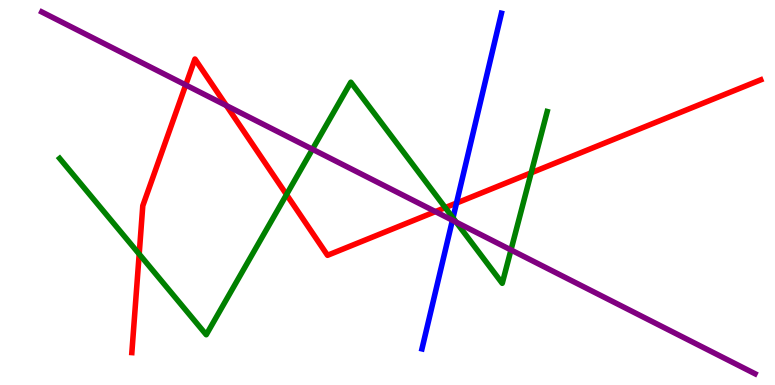[{'lines': ['blue', 'red'], 'intersections': [{'x': 5.89, 'y': 4.73}]}, {'lines': ['green', 'red'], 'intersections': [{'x': 1.8, 'y': 3.4}, {'x': 3.7, 'y': 4.95}, {'x': 5.75, 'y': 4.61}, {'x': 6.85, 'y': 5.51}]}, {'lines': ['purple', 'red'], 'intersections': [{'x': 2.4, 'y': 7.79}, {'x': 2.92, 'y': 7.26}, {'x': 5.62, 'y': 4.5}]}, {'lines': ['blue', 'green'], 'intersections': [{'x': 5.84, 'y': 4.34}]}, {'lines': ['blue', 'purple'], 'intersections': [{'x': 5.84, 'y': 4.28}]}, {'lines': ['green', 'purple'], 'intersections': [{'x': 4.03, 'y': 6.12}, {'x': 5.89, 'y': 4.23}, {'x': 6.59, 'y': 3.51}]}]